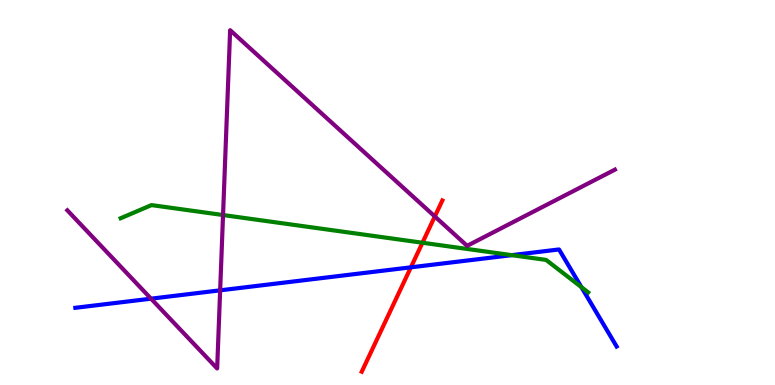[{'lines': ['blue', 'red'], 'intersections': [{'x': 5.3, 'y': 3.06}]}, {'lines': ['green', 'red'], 'intersections': [{'x': 5.45, 'y': 3.7}]}, {'lines': ['purple', 'red'], 'intersections': [{'x': 5.61, 'y': 4.38}]}, {'lines': ['blue', 'green'], 'intersections': [{'x': 6.6, 'y': 3.37}, {'x': 7.5, 'y': 2.54}]}, {'lines': ['blue', 'purple'], 'intersections': [{'x': 1.95, 'y': 2.24}, {'x': 2.84, 'y': 2.46}]}, {'lines': ['green', 'purple'], 'intersections': [{'x': 2.88, 'y': 4.41}]}]